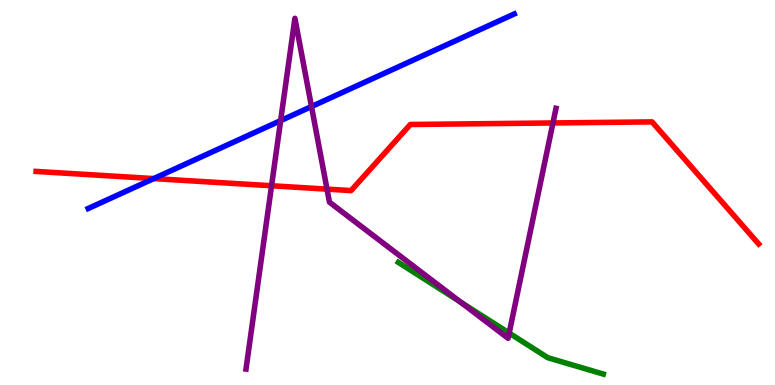[{'lines': ['blue', 'red'], 'intersections': [{'x': 1.98, 'y': 5.36}]}, {'lines': ['green', 'red'], 'intersections': []}, {'lines': ['purple', 'red'], 'intersections': [{'x': 3.5, 'y': 5.18}, {'x': 4.22, 'y': 5.09}, {'x': 7.13, 'y': 6.81}]}, {'lines': ['blue', 'green'], 'intersections': []}, {'lines': ['blue', 'purple'], 'intersections': [{'x': 3.62, 'y': 6.87}, {'x': 4.02, 'y': 7.23}]}, {'lines': ['green', 'purple'], 'intersections': [{'x': 5.94, 'y': 2.16}, {'x': 6.57, 'y': 1.35}]}]